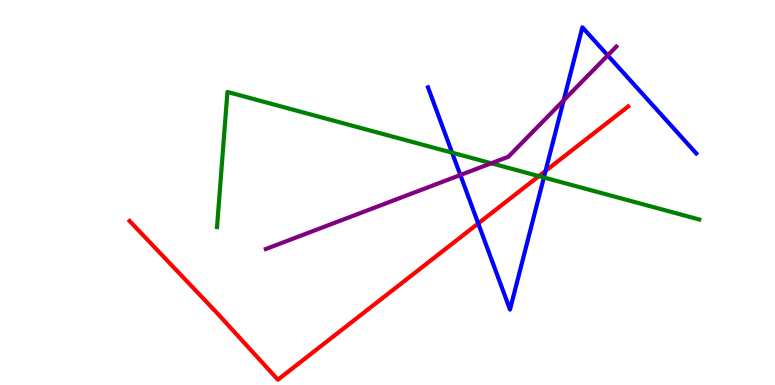[{'lines': ['blue', 'red'], 'intersections': [{'x': 6.17, 'y': 4.2}, {'x': 7.04, 'y': 5.56}]}, {'lines': ['green', 'red'], 'intersections': [{'x': 6.95, 'y': 5.43}]}, {'lines': ['purple', 'red'], 'intersections': []}, {'lines': ['blue', 'green'], 'intersections': [{'x': 5.83, 'y': 6.03}, {'x': 7.02, 'y': 5.39}]}, {'lines': ['blue', 'purple'], 'intersections': [{'x': 5.94, 'y': 5.45}, {'x': 7.27, 'y': 7.39}, {'x': 7.84, 'y': 8.56}]}, {'lines': ['green', 'purple'], 'intersections': [{'x': 6.34, 'y': 5.76}]}]